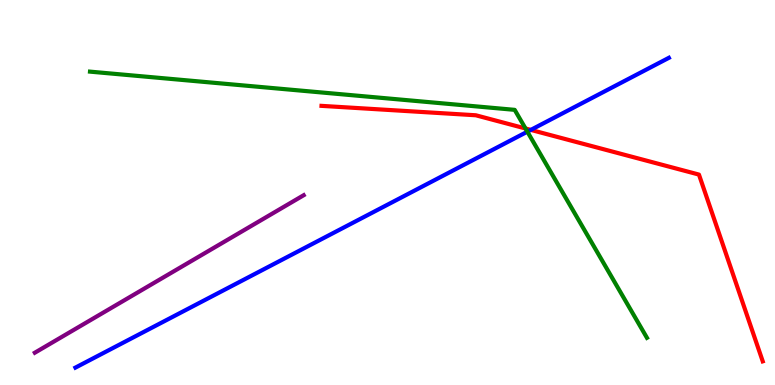[{'lines': ['blue', 'red'], 'intersections': [{'x': 6.85, 'y': 6.63}]}, {'lines': ['green', 'red'], 'intersections': [{'x': 6.78, 'y': 6.66}]}, {'lines': ['purple', 'red'], 'intersections': []}, {'lines': ['blue', 'green'], 'intersections': [{'x': 6.8, 'y': 6.58}]}, {'lines': ['blue', 'purple'], 'intersections': []}, {'lines': ['green', 'purple'], 'intersections': []}]